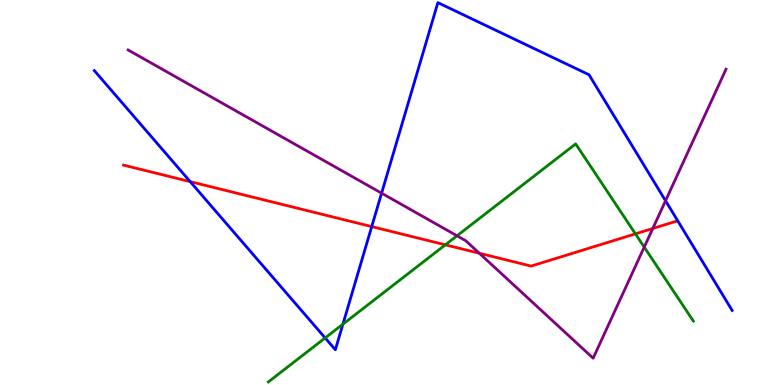[{'lines': ['blue', 'red'], 'intersections': [{'x': 2.45, 'y': 5.28}, {'x': 4.8, 'y': 4.11}]}, {'lines': ['green', 'red'], 'intersections': [{'x': 5.75, 'y': 3.64}, {'x': 8.2, 'y': 3.93}]}, {'lines': ['purple', 'red'], 'intersections': [{'x': 6.18, 'y': 3.42}, {'x': 8.42, 'y': 4.07}]}, {'lines': ['blue', 'green'], 'intersections': [{'x': 4.2, 'y': 1.22}, {'x': 4.42, 'y': 1.58}]}, {'lines': ['blue', 'purple'], 'intersections': [{'x': 4.92, 'y': 4.98}, {'x': 8.59, 'y': 4.79}]}, {'lines': ['green', 'purple'], 'intersections': [{'x': 5.9, 'y': 3.88}, {'x': 8.31, 'y': 3.58}]}]